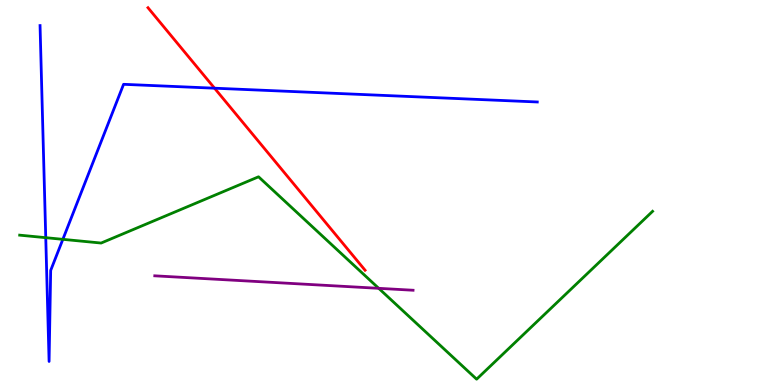[{'lines': ['blue', 'red'], 'intersections': [{'x': 2.77, 'y': 7.71}]}, {'lines': ['green', 'red'], 'intersections': []}, {'lines': ['purple', 'red'], 'intersections': []}, {'lines': ['blue', 'green'], 'intersections': [{'x': 0.59, 'y': 3.83}, {'x': 0.811, 'y': 3.78}]}, {'lines': ['blue', 'purple'], 'intersections': []}, {'lines': ['green', 'purple'], 'intersections': [{'x': 4.89, 'y': 2.51}]}]